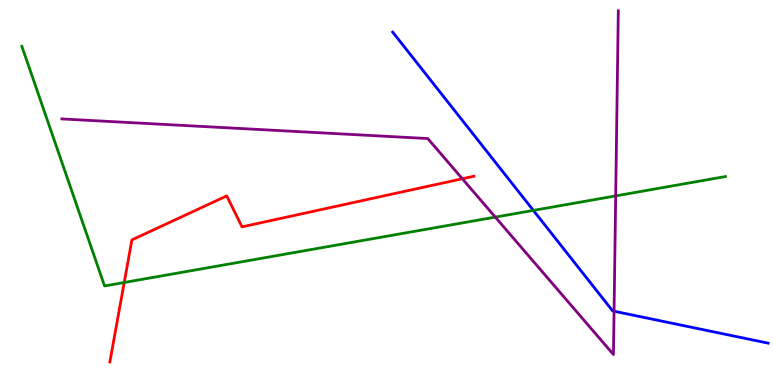[{'lines': ['blue', 'red'], 'intersections': []}, {'lines': ['green', 'red'], 'intersections': [{'x': 1.6, 'y': 2.66}]}, {'lines': ['purple', 'red'], 'intersections': [{'x': 5.97, 'y': 5.36}]}, {'lines': ['blue', 'green'], 'intersections': [{'x': 6.88, 'y': 4.53}]}, {'lines': ['blue', 'purple'], 'intersections': [{'x': 7.92, 'y': 1.92}]}, {'lines': ['green', 'purple'], 'intersections': [{'x': 6.39, 'y': 4.36}, {'x': 7.94, 'y': 4.91}]}]